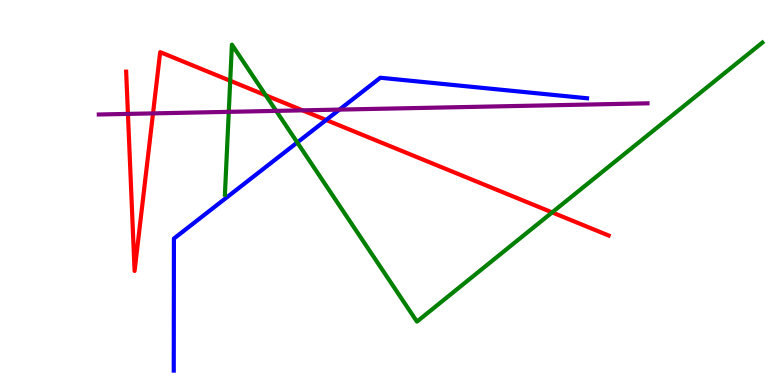[{'lines': ['blue', 'red'], 'intersections': [{'x': 4.21, 'y': 6.88}]}, {'lines': ['green', 'red'], 'intersections': [{'x': 2.97, 'y': 7.9}, {'x': 3.43, 'y': 7.52}, {'x': 7.12, 'y': 4.48}]}, {'lines': ['purple', 'red'], 'intersections': [{'x': 1.65, 'y': 7.04}, {'x': 1.97, 'y': 7.05}, {'x': 3.9, 'y': 7.13}]}, {'lines': ['blue', 'green'], 'intersections': [{'x': 3.84, 'y': 6.3}]}, {'lines': ['blue', 'purple'], 'intersections': [{'x': 4.38, 'y': 7.15}]}, {'lines': ['green', 'purple'], 'intersections': [{'x': 2.95, 'y': 7.09}, {'x': 3.56, 'y': 7.12}]}]